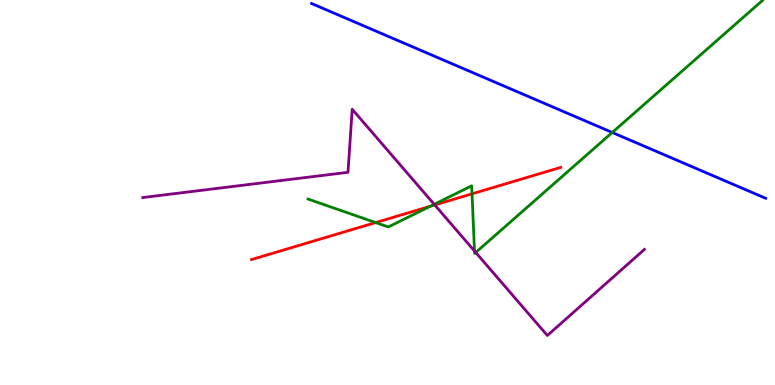[{'lines': ['blue', 'red'], 'intersections': []}, {'lines': ['green', 'red'], 'intersections': [{'x': 4.85, 'y': 4.22}, {'x': 5.55, 'y': 4.64}, {'x': 6.09, 'y': 4.97}]}, {'lines': ['purple', 'red'], 'intersections': [{'x': 5.61, 'y': 4.68}]}, {'lines': ['blue', 'green'], 'intersections': [{'x': 7.9, 'y': 6.56}]}, {'lines': ['blue', 'purple'], 'intersections': []}, {'lines': ['green', 'purple'], 'intersections': [{'x': 5.6, 'y': 4.69}, {'x': 6.12, 'y': 3.48}, {'x': 6.14, 'y': 3.44}]}]